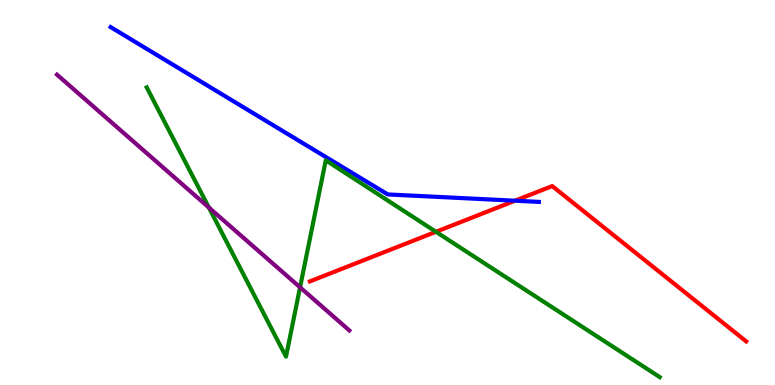[{'lines': ['blue', 'red'], 'intersections': [{'x': 6.64, 'y': 4.79}]}, {'lines': ['green', 'red'], 'intersections': [{'x': 5.63, 'y': 3.98}]}, {'lines': ['purple', 'red'], 'intersections': []}, {'lines': ['blue', 'green'], 'intersections': []}, {'lines': ['blue', 'purple'], 'intersections': []}, {'lines': ['green', 'purple'], 'intersections': [{'x': 2.7, 'y': 4.61}, {'x': 3.87, 'y': 2.54}]}]